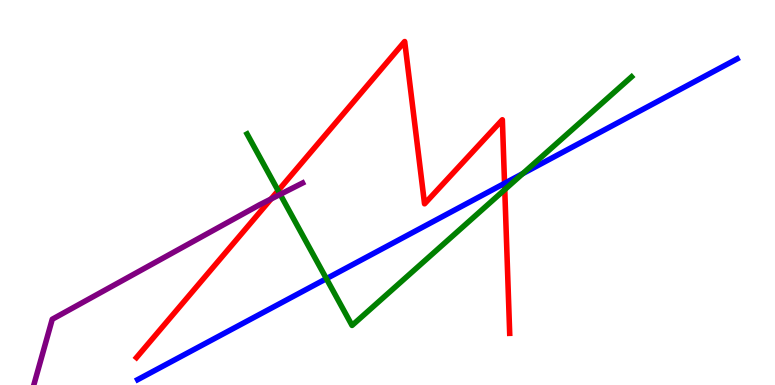[{'lines': ['blue', 'red'], 'intersections': [{'x': 6.51, 'y': 5.24}]}, {'lines': ['green', 'red'], 'intersections': [{'x': 3.59, 'y': 5.05}, {'x': 6.51, 'y': 5.08}]}, {'lines': ['purple', 'red'], 'intersections': [{'x': 3.5, 'y': 4.83}]}, {'lines': ['blue', 'green'], 'intersections': [{'x': 4.21, 'y': 2.76}, {'x': 6.75, 'y': 5.49}]}, {'lines': ['blue', 'purple'], 'intersections': []}, {'lines': ['green', 'purple'], 'intersections': [{'x': 3.62, 'y': 4.95}]}]